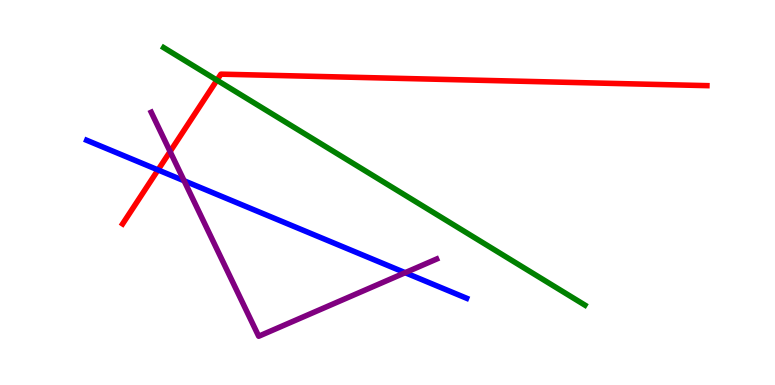[{'lines': ['blue', 'red'], 'intersections': [{'x': 2.04, 'y': 5.59}]}, {'lines': ['green', 'red'], 'intersections': [{'x': 2.8, 'y': 7.92}]}, {'lines': ['purple', 'red'], 'intersections': [{'x': 2.19, 'y': 6.06}]}, {'lines': ['blue', 'green'], 'intersections': []}, {'lines': ['blue', 'purple'], 'intersections': [{'x': 2.38, 'y': 5.3}, {'x': 5.23, 'y': 2.92}]}, {'lines': ['green', 'purple'], 'intersections': []}]